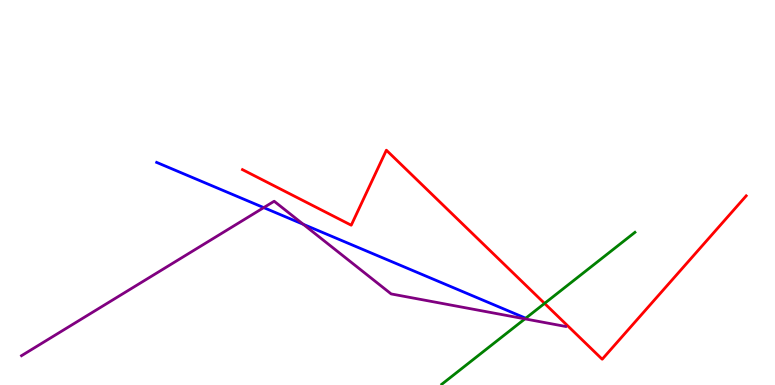[{'lines': ['blue', 'red'], 'intersections': []}, {'lines': ['green', 'red'], 'intersections': [{'x': 7.03, 'y': 2.12}]}, {'lines': ['purple', 'red'], 'intersections': []}, {'lines': ['blue', 'green'], 'intersections': []}, {'lines': ['blue', 'purple'], 'intersections': [{'x': 3.4, 'y': 4.61}, {'x': 3.91, 'y': 4.17}]}, {'lines': ['green', 'purple'], 'intersections': [{'x': 6.77, 'y': 1.72}]}]